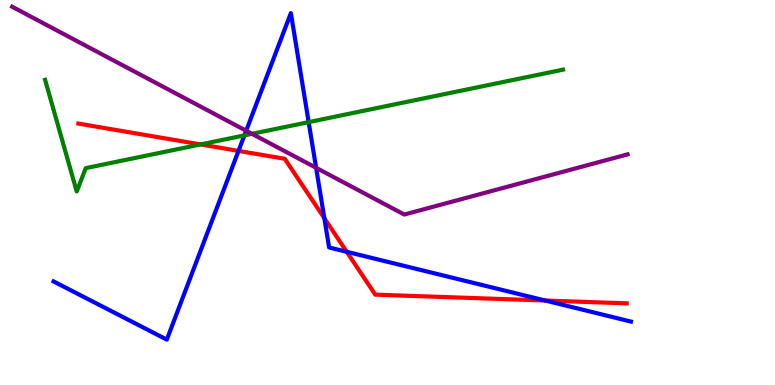[{'lines': ['blue', 'red'], 'intersections': [{'x': 3.08, 'y': 6.08}, {'x': 4.18, 'y': 4.33}, {'x': 4.47, 'y': 3.46}, {'x': 7.04, 'y': 2.19}]}, {'lines': ['green', 'red'], 'intersections': [{'x': 2.59, 'y': 6.25}]}, {'lines': ['purple', 'red'], 'intersections': []}, {'lines': ['blue', 'green'], 'intersections': [{'x': 3.15, 'y': 6.48}, {'x': 3.98, 'y': 6.83}]}, {'lines': ['blue', 'purple'], 'intersections': [{'x': 3.18, 'y': 6.6}, {'x': 4.08, 'y': 5.64}]}, {'lines': ['green', 'purple'], 'intersections': [{'x': 3.25, 'y': 6.52}]}]